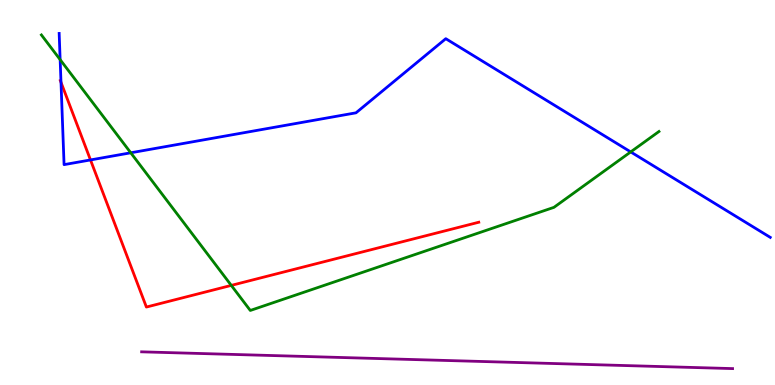[{'lines': ['blue', 'red'], 'intersections': [{'x': 0.787, 'y': 7.86}, {'x': 1.17, 'y': 5.85}]}, {'lines': ['green', 'red'], 'intersections': [{'x': 2.98, 'y': 2.59}]}, {'lines': ['purple', 'red'], 'intersections': []}, {'lines': ['blue', 'green'], 'intersections': [{'x': 0.776, 'y': 8.45}, {'x': 1.69, 'y': 6.03}, {'x': 8.14, 'y': 6.05}]}, {'lines': ['blue', 'purple'], 'intersections': []}, {'lines': ['green', 'purple'], 'intersections': []}]